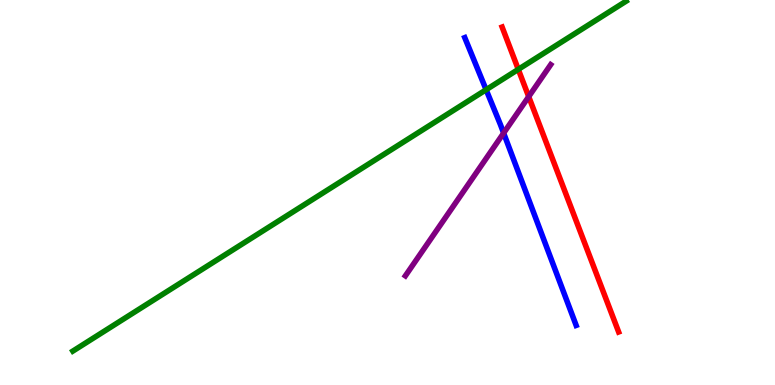[{'lines': ['blue', 'red'], 'intersections': []}, {'lines': ['green', 'red'], 'intersections': [{'x': 6.69, 'y': 8.2}]}, {'lines': ['purple', 'red'], 'intersections': [{'x': 6.82, 'y': 7.49}]}, {'lines': ['blue', 'green'], 'intersections': [{'x': 6.27, 'y': 7.67}]}, {'lines': ['blue', 'purple'], 'intersections': [{'x': 6.5, 'y': 6.54}]}, {'lines': ['green', 'purple'], 'intersections': []}]